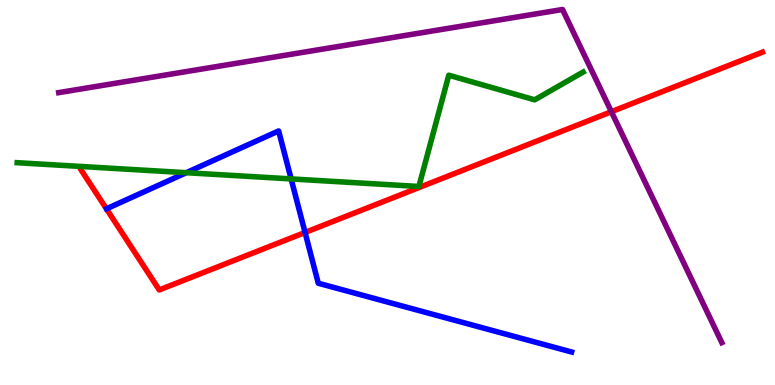[{'lines': ['blue', 'red'], 'intersections': [{'x': 3.94, 'y': 3.96}]}, {'lines': ['green', 'red'], 'intersections': []}, {'lines': ['purple', 'red'], 'intersections': [{'x': 7.89, 'y': 7.1}]}, {'lines': ['blue', 'green'], 'intersections': [{'x': 2.4, 'y': 5.51}, {'x': 3.76, 'y': 5.35}]}, {'lines': ['blue', 'purple'], 'intersections': []}, {'lines': ['green', 'purple'], 'intersections': []}]